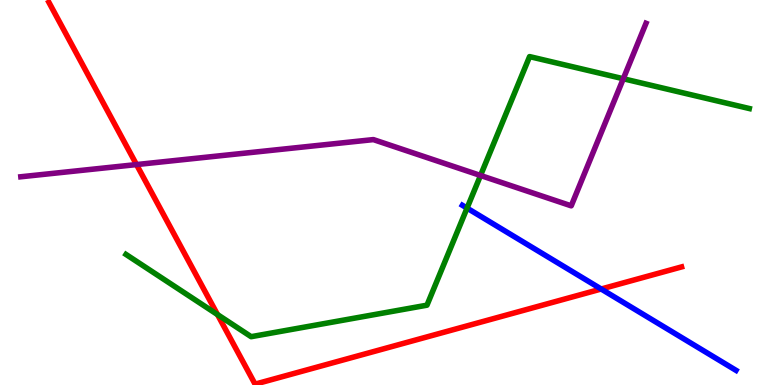[{'lines': ['blue', 'red'], 'intersections': [{'x': 7.76, 'y': 2.49}]}, {'lines': ['green', 'red'], 'intersections': [{'x': 2.81, 'y': 1.83}]}, {'lines': ['purple', 'red'], 'intersections': [{'x': 1.76, 'y': 5.73}]}, {'lines': ['blue', 'green'], 'intersections': [{'x': 6.03, 'y': 4.59}]}, {'lines': ['blue', 'purple'], 'intersections': []}, {'lines': ['green', 'purple'], 'intersections': [{'x': 6.2, 'y': 5.44}, {'x': 8.04, 'y': 7.95}]}]